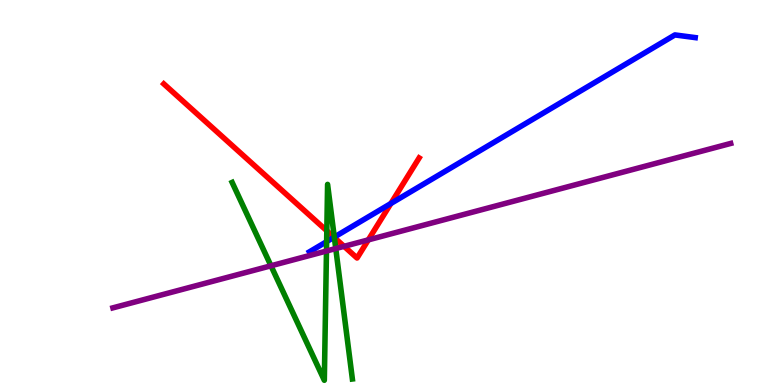[{'lines': ['blue', 'red'], 'intersections': [{'x': 4.31, 'y': 3.84}, {'x': 5.04, 'y': 4.71}]}, {'lines': ['green', 'red'], 'intersections': [{'x': 4.22, 'y': 4.01}, {'x': 4.31, 'y': 3.83}]}, {'lines': ['purple', 'red'], 'intersections': [{'x': 4.44, 'y': 3.6}, {'x': 4.75, 'y': 3.77}]}, {'lines': ['blue', 'green'], 'intersections': [{'x': 4.21, 'y': 3.72}, {'x': 4.31, 'y': 3.84}]}, {'lines': ['blue', 'purple'], 'intersections': []}, {'lines': ['green', 'purple'], 'intersections': [{'x': 3.5, 'y': 3.1}, {'x': 4.21, 'y': 3.48}, {'x': 4.33, 'y': 3.54}]}]